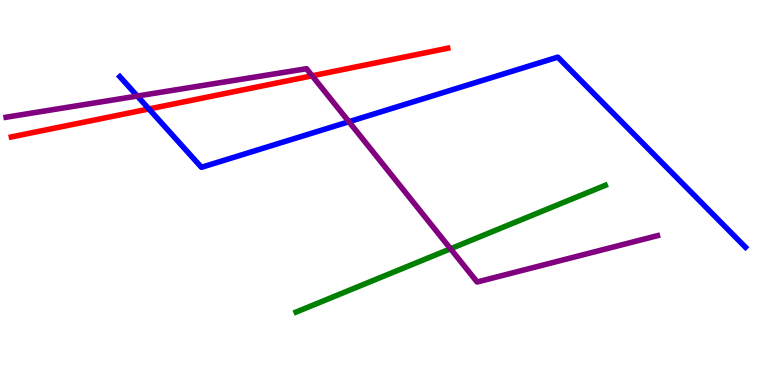[{'lines': ['blue', 'red'], 'intersections': [{'x': 1.92, 'y': 7.17}]}, {'lines': ['green', 'red'], 'intersections': []}, {'lines': ['purple', 'red'], 'intersections': [{'x': 4.03, 'y': 8.03}]}, {'lines': ['blue', 'green'], 'intersections': []}, {'lines': ['blue', 'purple'], 'intersections': [{'x': 1.77, 'y': 7.51}, {'x': 4.5, 'y': 6.84}]}, {'lines': ['green', 'purple'], 'intersections': [{'x': 5.81, 'y': 3.54}]}]